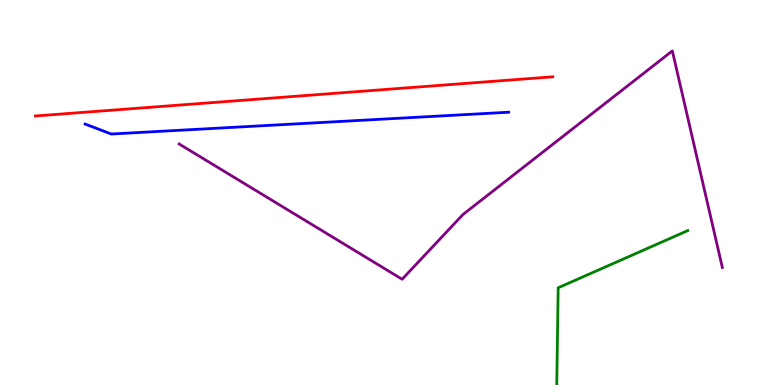[{'lines': ['blue', 'red'], 'intersections': []}, {'lines': ['green', 'red'], 'intersections': []}, {'lines': ['purple', 'red'], 'intersections': []}, {'lines': ['blue', 'green'], 'intersections': []}, {'lines': ['blue', 'purple'], 'intersections': []}, {'lines': ['green', 'purple'], 'intersections': []}]